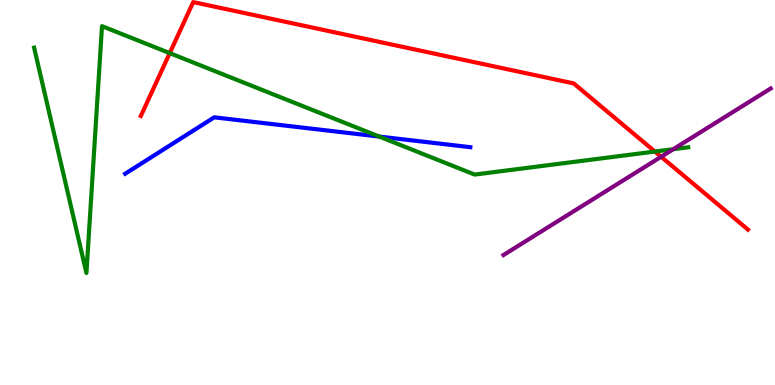[{'lines': ['blue', 'red'], 'intersections': []}, {'lines': ['green', 'red'], 'intersections': [{'x': 2.19, 'y': 8.62}, {'x': 8.45, 'y': 6.06}]}, {'lines': ['purple', 'red'], 'intersections': [{'x': 8.53, 'y': 5.93}]}, {'lines': ['blue', 'green'], 'intersections': [{'x': 4.89, 'y': 6.45}]}, {'lines': ['blue', 'purple'], 'intersections': []}, {'lines': ['green', 'purple'], 'intersections': [{'x': 8.69, 'y': 6.12}]}]